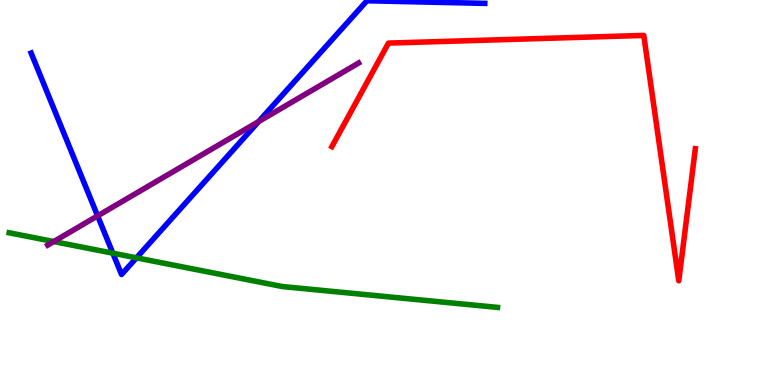[{'lines': ['blue', 'red'], 'intersections': []}, {'lines': ['green', 'red'], 'intersections': []}, {'lines': ['purple', 'red'], 'intersections': []}, {'lines': ['blue', 'green'], 'intersections': [{'x': 1.46, 'y': 3.42}, {'x': 1.76, 'y': 3.3}]}, {'lines': ['blue', 'purple'], 'intersections': [{'x': 1.26, 'y': 4.39}, {'x': 3.34, 'y': 6.84}]}, {'lines': ['green', 'purple'], 'intersections': [{'x': 0.694, 'y': 3.73}]}]